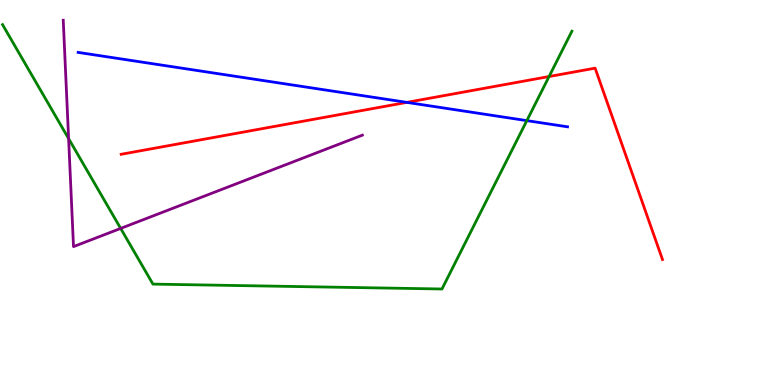[{'lines': ['blue', 'red'], 'intersections': [{'x': 5.25, 'y': 7.34}]}, {'lines': ['green', 'red'], 'intersections': [{'x': 7.08, 'y': 8.01}]}, {'lines': ['purple', 'red'], 'intersections': []}, {'lines': ['blue', 'green'], 'intersections': [{'x': 6.8, 'y': 6.87}]}, {'lines': ['blue', 'purple'], 'intersections': []}, {'lines': ['green', 'purple'], 'intersections': [{'x': 0.885, 'y': 6.4}, {'x': 1.56, 'y': 4.07}]}]